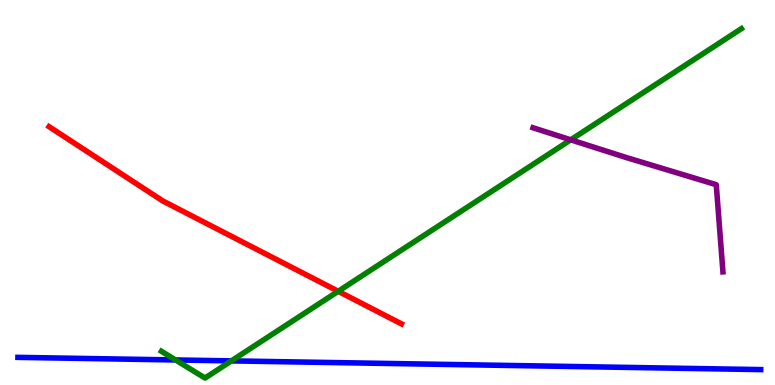[{'lines': ['blue', 'red'], 'intersections': []}, {'lines': ['green', 'red'], 'intersections': [{'x': 4.36, 'y': 2.43}]}, {'lines': ['purple', 'red'], 'intersections': []}, {'lines': ['blue', 'green'], 'intersections': [{'x': 2.27, 'y': 0.65}, {'x': 2.99, 'y': 0.626}]}, {'lines': ['blue', 'purple'], 'intersections': []}, {'lines': ['green', 'purple'], 'intersections': [{'x': 7.36, 'y': 6.37}]}]